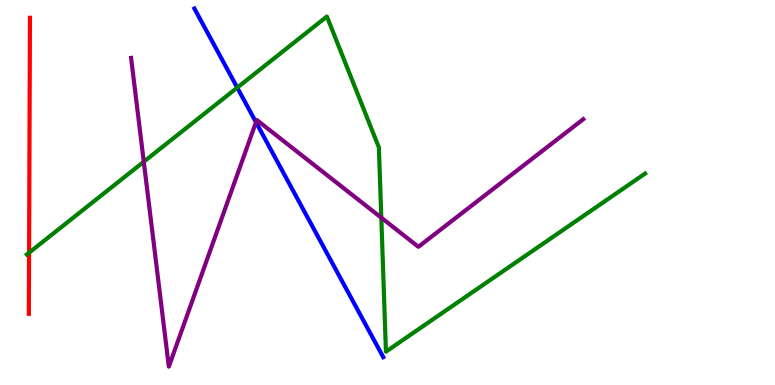[{'lines': ['blue', 'red'], 'intersections': []}, {'lines': ['green', 'red'], 'intersections': [{'x': 0.375, 'y': 3.44}]}, {'lines': ['purple', 'red'], 'intersections': []}, {'lines': ['blue', 'green'], 'intersections': [{'x': 3.06, 'y': 7.72}]}, {'lines': ['blue', 'purple'], 'intersections': [{'x': 3.3, 'y': 6.83}]}, {'lines': ['green', 'purple'], 'intersections': [{'x': 1.86, 'y': 5.8}, {'x': 4.92, 'y': 4.34}]}]